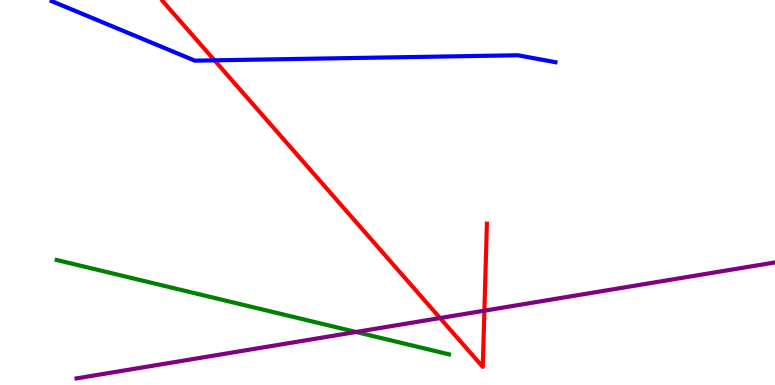[{'lines': ['blue', 'red'], 'intersections': [{'x': 2.77, 'y': 8.43}]}, {'lines': ['green', 'red'], 'intersections': []}, {'lines': ['purple', 'red'], 'intersections': [{'x': 5.68, 'y': 1.74}, {'x': 6.25, 'y': 1.93}]}, {'lines': ['blue', 'green'], 'intersections': []}, {'lines': ['blue', 'purple'], 'intersections': []}, {'lines': ['green', 'purple'], 'intersections': [{'x': 4.59, 'y': 1.38}]}]